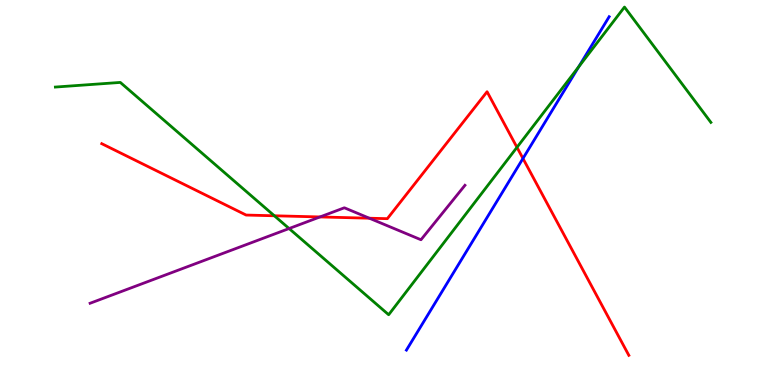[{'lines': ['blue', 'red'], 'intersections': [{'x': 6.75, 'y': 5.88}]}, {'lines': ['green', 'red'], 'intersections': [{'x': 3.54, 'y': 4.4}, {'x': 6.67, 'y': 6.17}]}, {'lines': ['purple', 'red'], 'intersections': [{'x': 4.13, 'y': 4.37}, {'x': 4.77, 'y': 4.33}]}, {'lines': ['blue', 'green'], 'intersections': [{'x': 7.47, 'y': 8.27}]}, {'lines': ['blue', 'purple'], 'intersections': []}, {'lines': ['green', 'purple'], 'intersections': [{'x': 3.73, 'y': 4.06}]}]